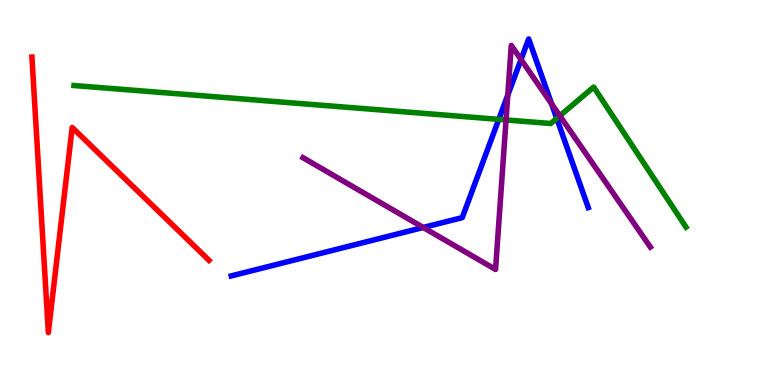[{'lines': ['blue', 'red'], 'intersections': []}, {'lines': ['green', 'red'], 'intersections': []}, {'lines': ['purple', 'red'], 'intersections': []}, {'lines': ['blue', 'green'], 'intersections': [{'x': 6.44, 'y': 6.9}, {'x': 7.18, 'y': 6.92}]}, {'lines': ['blue', 'purple'], 'intersections': [{'x': 5.46, 'y': 4.09}, {'x': 6.55, 'y': 7.53}, {'x': 6.72, 'y': 8.45}, {'x': 7.12, 'y': 7.3}]}, {'lines': ['green', 'purple'], 'intersections': [{'x': 6.53, 'y': 6.88}, {'x': 7.22, 'y': 6.99}]}]